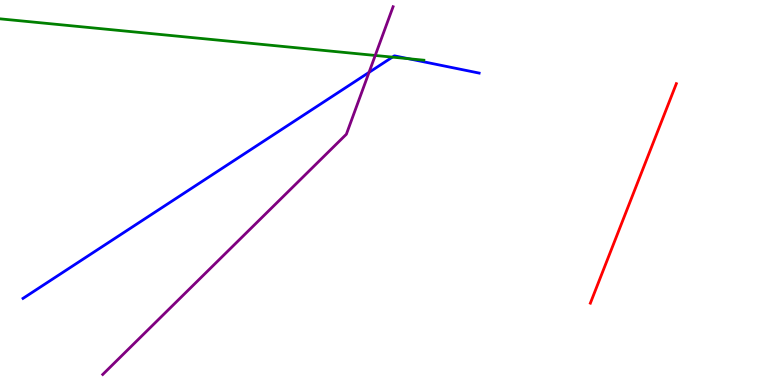[{'lines': ['blue', 'red'], 'intersections': []}, {'lines': ['green', 'red'], 'intersections': []}, {'lines': ['purple', 'red'], 'intersections': []}, {'lines': ['blue', 'green'], 'intersections': [{'x': 5.06, 'y': 8.52}, {'x': 5.27, 'y': 8.48}]}, {'lines': ['blue', 'purple'], 'intersections': [{'x': 4.76, 'y': 8.12}]}, {'lines': ['green', 'purple'], 'intersections': [{'x': 4.84, 'y': 8.56}]}]